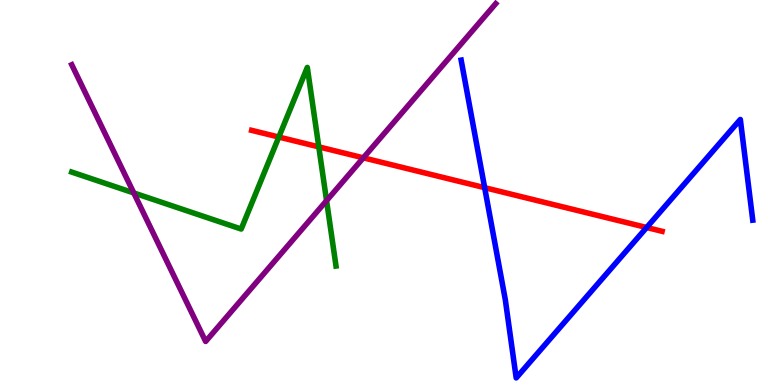[{'lines': ['blue', 'red'], 'intersections': [{'x': 6.25, 'y': 5.13}, {'x': 8.34, 'y': 4.09}]}, {'lines': ['green', 'red'], 'intersections': [{'x': 3.6, 'y': 6.44}, {'x': 4.11, 'y': 6.19}]}, {'lines': ['purple', 'red'], 'intersections': [{'x': 4.69, 'y': 5.9}]}, {'lines': ['blue', 'green'], 'intersections': []}, {'lines': ['blue', 'purple'], 'intersections': []}, {'lines': ['green', 'purple'], 'intersections': [{'x': 1.73, 'y': 4.99}, {'x': 4.21, 'y': 4.79}]}]